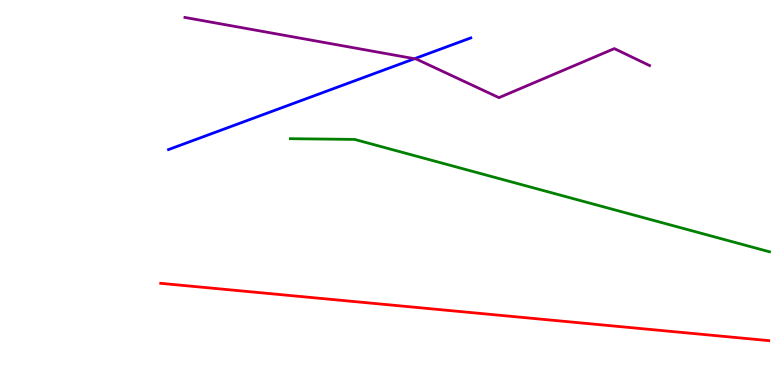[{'lines': ['blue', 'red'], 'intersections': []}, {'lines': ['green', 'red'], 'intersections': []}, {'lines': ['purple', 'red'], 'intersections': []}, {'lines': ['blue', 'green'], 'intersections': []}, {'lines': ['blue', 'purple'], 'intersections': [{'x': 5.35, 'y': 8.48}]}, {'lines': ['green', 'purple'], 'intersections': []}]